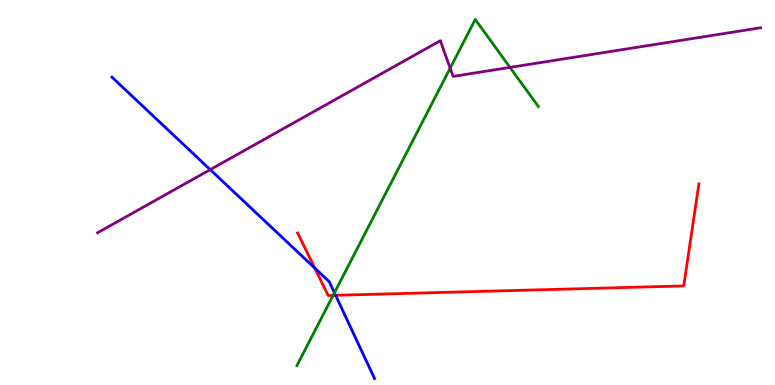[{'lines': ['blue', 'red'], 'intersections': [{'x': 4.06, 'y': 3.04}, {'x': 4.33, 'y': 2.33}]}, {'lines': ['green', 'red'], 'intersections': [{'x': 4.3, 'y': 2.33}]}, {'lines': ['purple', 'red'], 'intersections': []}, {'lines': ['blue', 'green'], 'intersections': [{'x': 4.32, 'y': 2.39}]}, {'lines': ['blue', 'purple'], 'intersections': [{'x': 2.71, 'y': 5.59}]}, {'lines': ['green', 'purple'], 'intersections': [{'x': 5.81, 'y': 8.23}, {'x': 6.58, 'y': 8.25}]}]